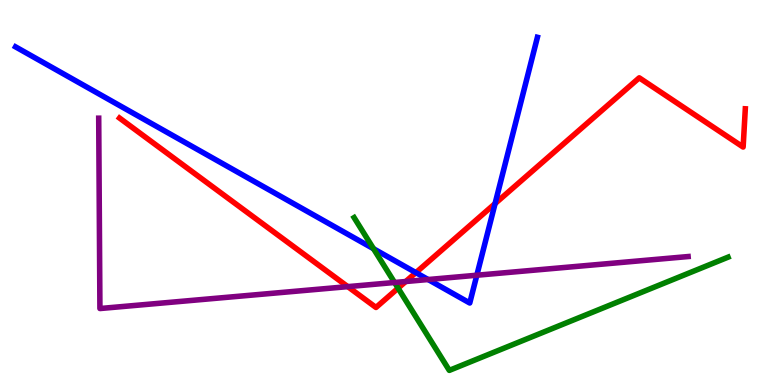[{'lines': ['blue', 'red'], 'intersections': [{'x': 5.37, 'y': 2.92}, {'x': 6.39, 'y': 4.71}]}, {'lines': ['green', 'red'], 'intersections': [{'x': 5.14, 'y': 2.52}]}, {'lines': ['purple', 'red'], 'intersections': [{'x': 4.49, 'y': 2.55}, {'x': 5.24, 'y': 2.69}]}, {'lines': ['blue', 'green'], 'intersections': [{'x': 4.82, 'y': 3.54}]}, {'lines': ['blue', 'purple'], 'intersections': [{'x': 5.52, 'y': 2.74}, {'x': 6.15, 'y': 2.85}]}, {'lines': ['green', 'purple'], 'intersections': [{'x': 5.09, 'y': 2.66}]}]